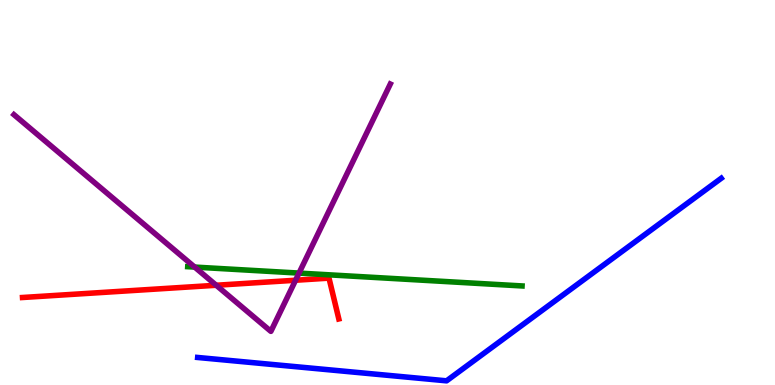[{'lines': ['blue', 'red'], 'intersections': []}, {'lines': ['green', 'red'], 'intersections': []}, {'lines': ['purple', 'red'], 'intersections': [{'x': 2.79, 'y': 2.59}, {'x': 3.81, 'y': 2.72}]}, {'lines': ['blue', 'green'], 'intersections': []}, {'lines': ['blue', 'purple'], 'intersections': []}, {'lines': ['green', 'purple'], 'intersections': [{'x': 2.51, 'y': 3.06}, {'x': 3.86, 'y': 2.91}]}]